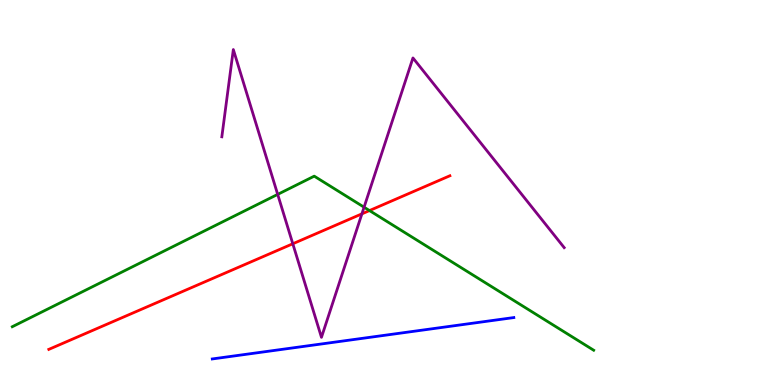[{'lines': ['blue', 'red'], 'intersections': []}, {'lines': ['green', 'red'], 'intersections': [{'x': 4.77, 'y': 4.53}]}, {'lines': ['purple', 'red'], 'intersections': [{'x': 3.78, 'y': 3.67}, {'x': 4.67, 'y': 4.45}]}, {'lines': ['blue', 'green'], 'intersections': []}, {'lines': ['blue', 'purple'], 'intersections': []}, {'lines': ['green', 'purple'], 'intersections': [{'x': 3.58, 'y': 4.95}, {'x': 4.7, 'y': 4.62}]}]